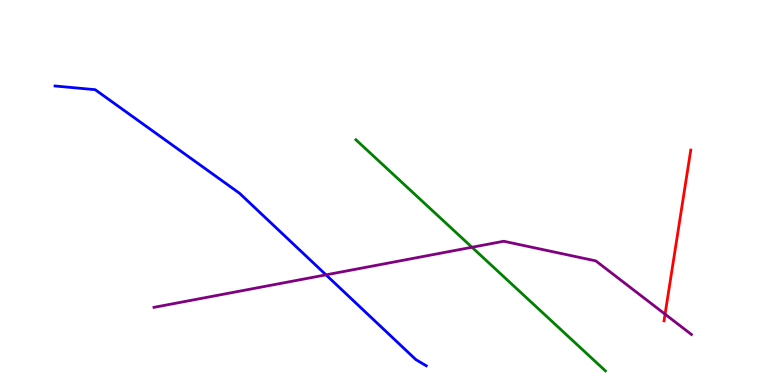[{'lines': ['blue', 'red'], 'intersections': []}, {'lines': ['green', 'red'], 'intersections': []}, {'lines': ['purple', 'red'], 'intersections': [{'x': 8.58, 'y': 1.84}]}, {'lines': ['blue', 'green'], 'intersections': []}, {'lines': ['blue', 'purple'], 'intersections': [{'x': 4.21, 'y': 2.86}]}, {'lines': ['green', 'purple'], 'intersections': [{'x': 6.09, 'y': 3.58}]}]